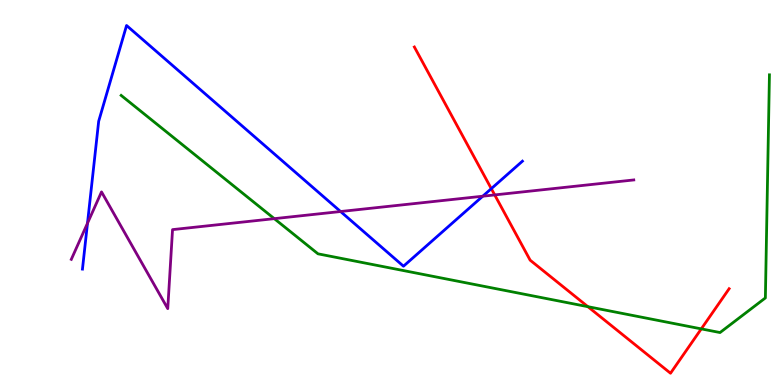[{'lines': ['blue', 'red'], 'intersections': [{'x': 6.34, 'y': 5.1}]}, {'lines': ['green', 'red'], 'intersections': [{'x': 7.59, 'y': 2.03}, {'x': 9.05, 'y': 1.46}]}, {'lines': ['purple', 'red'], 'intersections': [{'x': 6.38, 'y': 4.94}]}, {'lines': ['blue', 'green'], 'intersections': []}, {'lines': ['blue', 'purple'], 'intersections': [{'x': 1.13, 'y': 4.2}, {'x': 4.39, 'y': 4.51}, {'x': 6.23, 'y': 4.9}]}, {'lines': ['green', 'purple'], 'intersections': [{'x': 3.54, 'y': 4.32}]}]